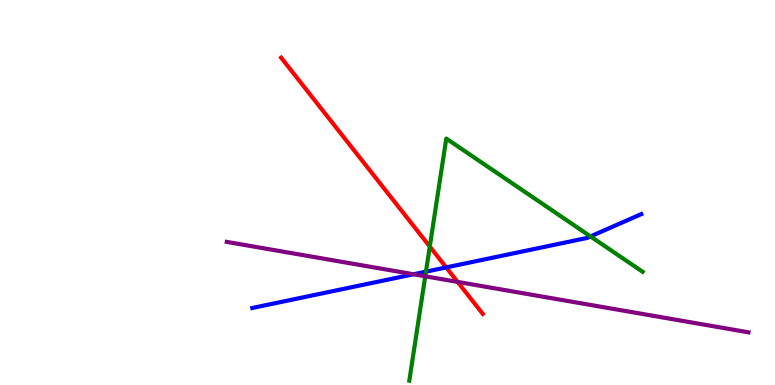[{'lines': ['blue', 'red'], 'intersections': [{'x': 5.76, 'y': 3.05}]}, {'lines': ['green', 'red'], 'intersections': [{'x': 5.55, 'y': 3.6}]}, {'lines': ['purple', 'red'], 'intersections': [{'x': 5.9, 'y': 2.68}]}, {'lines': ['blue', 'green'], 'intersections': [{'x': 5.5, 'y': 2.94}, {'x': 7.62, 'y': 3.86}]}, {'lines': ['blue', 'purple'], 'intersections': [{'x': 5.34, 'y': 2.88}]}, {'lines': ['green', 'purple'], 'intersections': [{'x': 5.49, 'y': 2.82}]}]